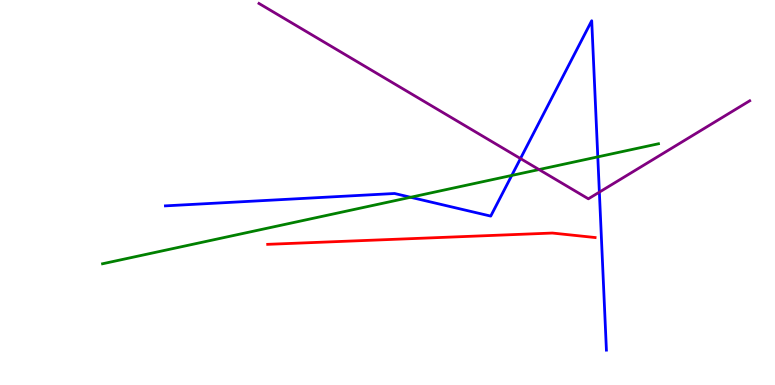[{'lines': ['blue', 'red'], 'intersections': []}, {'lines': ['green', 'red'], 'intersections': []}, {'lines': ['purple', 'red'], 'intersections': []}, {'lines': ['blue', 'green'], 'intersections': [{'x': 5.3, 'y': 4.88}, {'x': 6.6, 'y': 5.44}, {'x': 7.71, 'y': 5.93}]}, {'lines': ['blue', 'purple'], 'intersections': [{'x': 6.72, 'y': 5.88}, {'x': 7.73, 'y': 5.01}]}, {'lines': ['green', 'purple'], 'intersections': [{'x': 6.96, 'y': 5.6}]}]